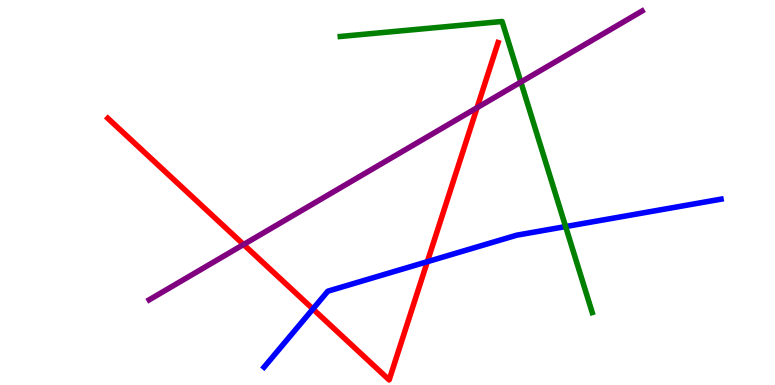[{'lines': ['blue', 'red'], 'intersections': [{'x': 4.04, 'y': 1.97}, {'x': 5.51, 'y': 3.2}]}, {'lines': ['green', 'red'], 'intersections': []}, {'lines': ['purple', 'red'], 'intersections': [{'x': 3.14, 'y': 3.65}, {'x': 6.16, 'y': 7.2}]}, {'lines': ['blue', 'green'], 'intersections': [{'x': 7.3, 'y': 4.12}]}, {'lines': ['blue', 'purple'], 'intersections': []}, {'lines': ['green', 'purple'], 'intersections': [{'x': 6.72, 'y': 7.87}]}]